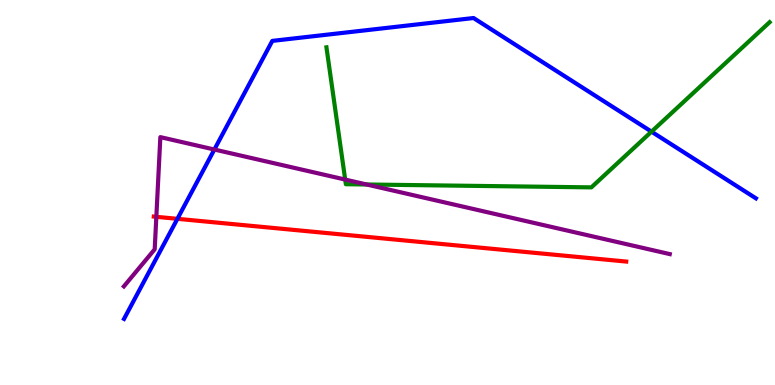[{'lines': ['blue', 'red'], 'intersections': [{'x': 2.29, 'y': 4.32}]}, {'lines': ['green', 'red'], 'intersections': []}, {'lines': ['purple', 'red'], 'intersections': [{'x': 2.02, 'y': 4.37}]}, {'lines': ['blue', 'green'], 'intersections': [{'x': 8.41, 'y': 6.58}]}, {'lines': ['blue', 'purple'], 'intersections': [{'x': 2.77, 'y': 6.12}]}, {'lines': ['green', 'purple'], 'intersections': [{'x': 4.45, 'y': 5.34}, {'x': 4.73, 'y': 5.21}]}]